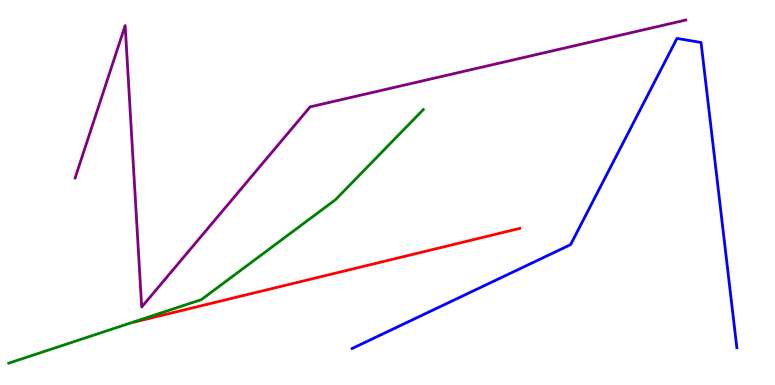[{'lines': ['blue', 'red'], 'intersections': []}, {'lines': ['green', 'red'], 'intersections': []}, {'lines': ['purple', 'red'], 'intersections': []}, {'lines': ['blue', 'green'], 'intersections': []}, {'lines': ['blue', 'purple'], 'intersections': []}, {'lines': ['green', 'purple'], 'intersections': []}]